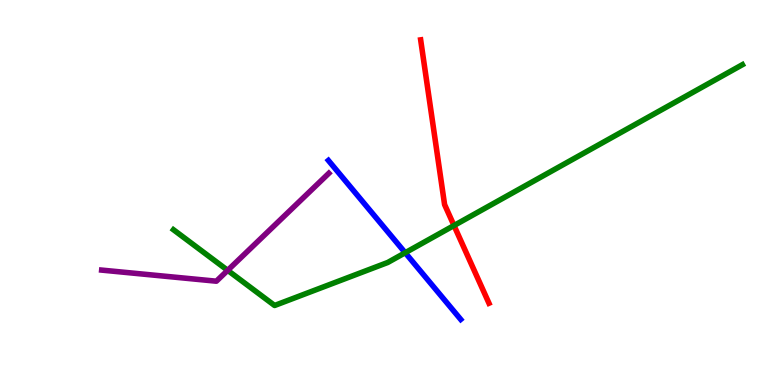[{'lines': ['blue', 'red'], 'intersections': []}, {'lines': ['green', 'red'], 'intersections': [{'x': 5.86, 'y': 4.14}]}, {'lines': ['purple', 'red'], 'intersections': []}, {'lines': ['blue', 'green'], 'intersections': [{'x': 5.23, 'y': 3.44}]}, {'lines': ['blue', 'purple'], 'intersections': []}, {'lines': ['green', 'purple'], 'intersections': [{'x': 2.94, 'y': 2.98}]}]